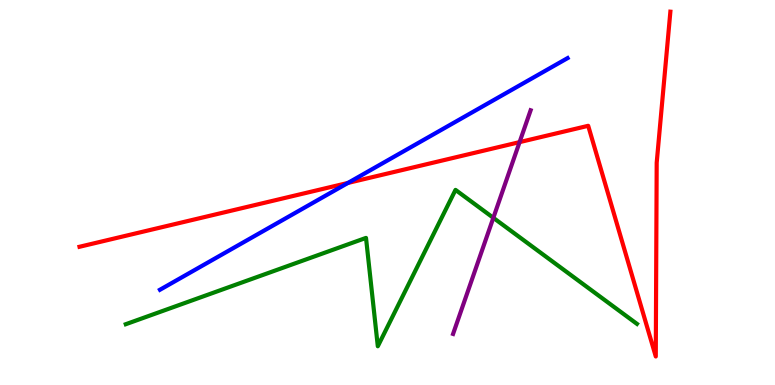[{'lines': ['blue', 'red'], 'intersections': [{'x': 4.49, 'y': 5.25}]}, {'lines': ['green', 'red'], 'intersections': []}, {'lines': ['purple', 'red'], 'intersections': [{'x': 6.7, 'y': 6.31}]}, {'lines': ['blue', 'green'], 'intersections': []}, {'lines': ['blue', 'purple'], 'intersections': []}, {'lines': ['green', 'purple'], 'intersections': [{'x': 6.37, 'y': 4.34}]}]